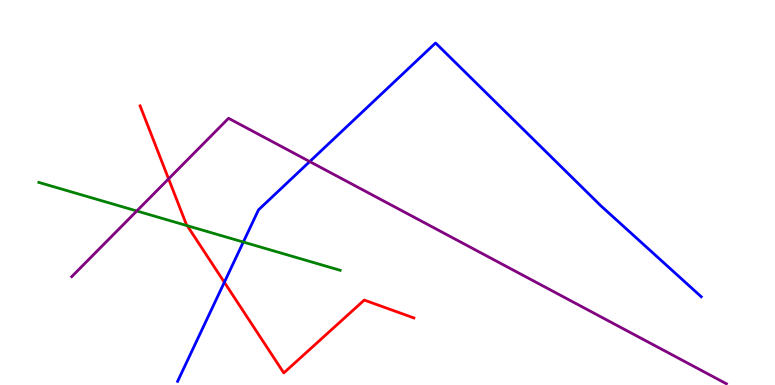[{'lines': ['blue', 'red'], 'intersections': [{'x': 2.89, 'y': 2.67}]}, {'lines': ['green', 'red'], 'intersections': [{'x': 2.42, 'y': 4.14}]}, {'lines': ['purple', 'red'], 'intersections': [{'x': 2.18, 'y': 5.35}]}, {'lines': ['blue', 'green'], 'intersections': [{'x': 3.14, 'y': 3.71}]}, {'lines': ['blue', 'purple'], 'intersections': [{'x': 4.0, 'y': 5.8}]}, {'lines': ['green', 'purple'], 'intersections': [{'x': 1.76, 'y': 4.52}]}]